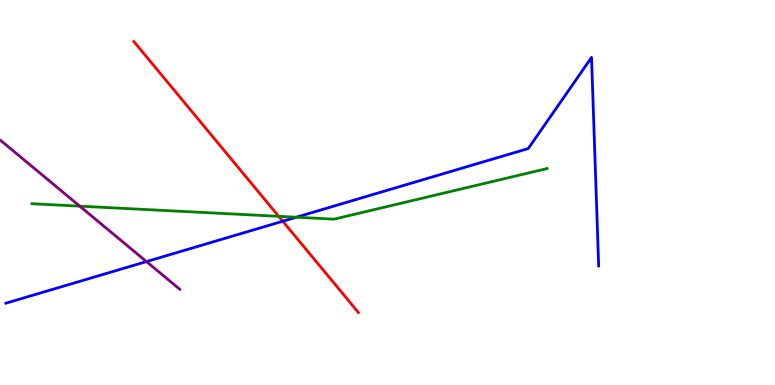[{'lines': ['blue', 'red'], 'intersections': [{'x': 3.65, 'y': 4.25}]}, {'lines': ['green', 'red'], 'intersections': [{'x': 3.6, 'y': 4.38}]}, {'lines': ['purple', 'red'], 'intersections': []}, {'lines': ['blue', 'green'], 'intersections': [{'x': 3.82, 'y': 4.36}]}, {'lines': ['blue', 'purple'], 'intersections': [{'x': 1.89, 'y': 3.21}]}, {'lines': ['green', 'purple'], 'intersections': [{'x': 1.03, 'y': 4.65}]}]